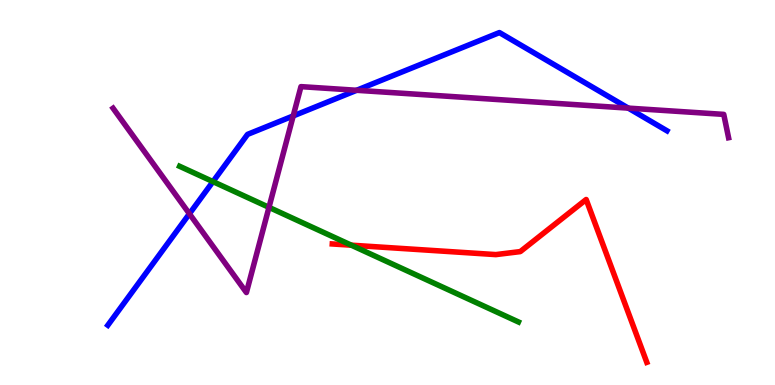[{'lines': ['blue', 'red'], 'intersections': []}, {'lines': ['green', 'red'], 'intersections': [{'x': 4.53, 'y': 3.63}]}, {'lines': ['purple', 'red'], 'intersections': []}, {'lines': ['blue', 'green'], 'intersections': [{'x': 2.75, 'y': 5.28}]}, {'lines': ['blue', 'purple'], 'intersections': [{'x': 2.44, 'y': 4.45}, {'x': 3.78, 'y': 6.99}, {'x': 4.6, 'y': 7.65}, {'x': 8.11, 'y': 7.19}]}, {'lines': ['green', 'purple'], 'intersections': [{'x': 3.47, 'y': 4.61}]}]